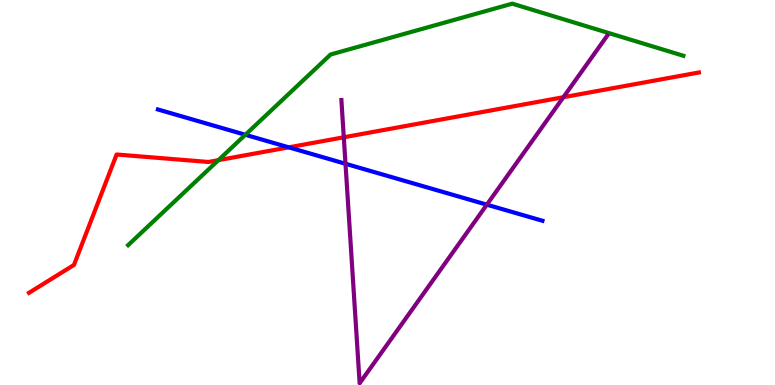[{'lines': ['blue', 'red'], 'intersections': [{'x': 3.73, 'y': 6.17}]}, {'lines': ['green', 'red'], 'intersections': [{'x': 2.82, 'y': 5.84}]}, {'lines': ['purple', 'red'], 'intersections': [{'x': 4.44, 'y': 6.43}, {'x': 7.27, 'y': 7.47}]}, {'lines': ['blue', 'green'], 'intersections': [{'x': 3.17, 'y': 6.5}]}, {'lines': ['blue', 'purple'], 'intersections': [{'x': 4.46, 'y': 5.75}, {'x': 6.28, 'y': 4.68}]}, {'lines': ['green', 'purple'], 'intersections': []}]